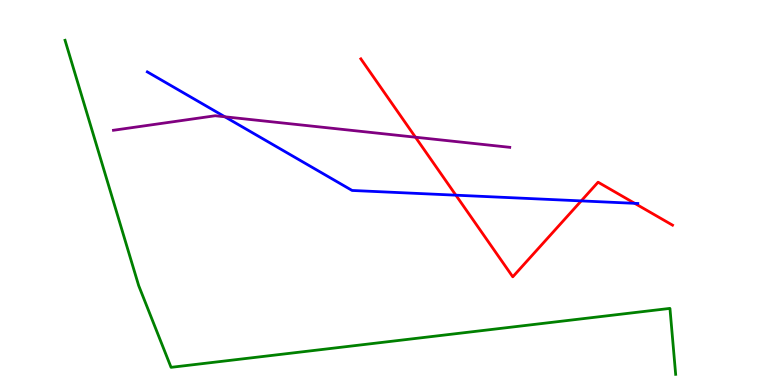[{'lines': ['blue', 'red'], 'intersections': [{'x': 5.88, 'y': 4.93}, {'x': 7.5, 'y': 4.78}, {'x': 8.19, 'y': 4.72}]}, {'lines': ['green', 'red'], 'intersections': []}, {'lines': ['purple', 'red'], 'intersections': [{'x': 5.36, 'y': 6.44}]}, {'lines': ['blue', 'green'], 'intersections': []}, {'lines': ['blue', 'purple'], 'intersections': [{'x': 2.9, 'y': 6.97}]}, {'lines': ['green', 'purple'], 'intersections': []}]